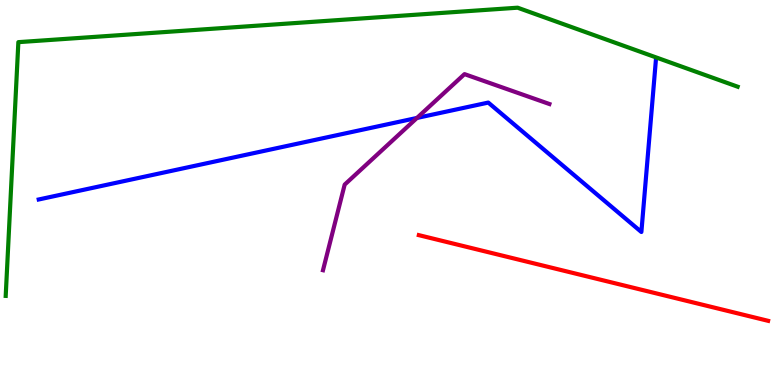[{'lines': ['blue', 'red'], 'intersections': []}, {'lines': ['green', 'red'], 'intersections': []}, {'lines': ['purple', 'red'], 'intersections': []}, {'lines': ['blue', 'green'], 'intersections': []}, {'lines': ['blue', 'purple'], 'intersections': [{'x': 5.38, 'y': 6.94}]}, {'lines': ['green', 'purple'], 'intersections': []}]